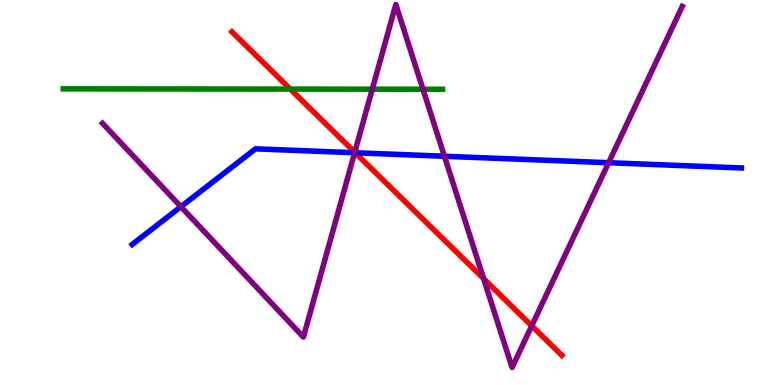[{'lines': ['blue', 'red'], 'intersections': [{'x': 4.58, 'y': 6.03}]}, {'lines': ['green', 'red'], 'intersections': [{'x': 3.75, 'y': 7.69}]}, {'lines': ['purple', 'red'], 'intersections': [{'x': 4.58, 'y': 6.04}, {'x': 6.24, 'y': 2.76}, {'x': 6.86, 'y': 1.54}]}, {'lines': ['blue', 'green'], 'intersections': []}, {'lines': ['blue', 'purple'], 'intersections': [{'x': 2.33, 'y': 4.63}, {'x': 4.58, 'y': 6.03}, {'x': 5.73, 'y': 5.94}, {'x': 7.85, 'y': 5.77}]}, {'lines': ['green', 'purple'], 'intersections': [{'x': 4.8, 'y': 7.68}, {'x': 5.46, 'y': 7.68}]}]